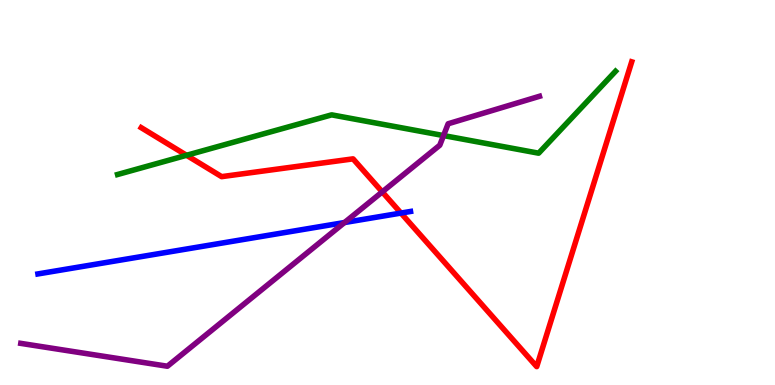[{'lines': ['blue', 'red'], 'intersections': [{'x': 5.17, 'y': 4.47}]}, {'lines': ['green', 'red'], 'intersections': [{'x': 2.41, 'y': 5.97}]}, {'lines': ['purple', 'red'], 'intersections': [{'x': 4.93, 'y': 5.02}]}, {'lines': ['blue', 'green'], 'intersections': []}, {'lines': ['blue', 'purple'], 'intersections': [{'x': 4.45, 'y': 4.22}]}, {'lines': ['green', 'purple'], 'intersections': [{'x': 5.72, 'y': 6.48}]}]